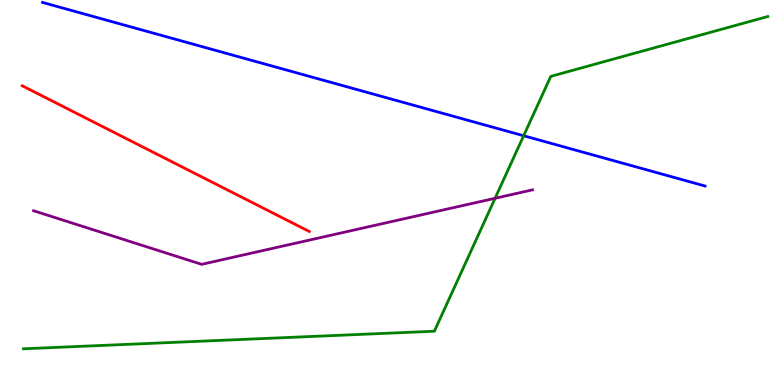[{'lines': ['blue', 'red'], 'intersections': []}, {'lines': ['green', 'red'], 'intersections': []}, {'lines': ['purple', 'red'], 'intersections': []}, {'lines': ['blue', 'green'], 'intersections': [{'x': 6.76, 'y': 6.47}]}, {'lines': ['blue', 'purple'], 'intersections': []}, {'lines': ['green', 'purple'], 'intersections': [{'x': 6.39, 'y': 4.85}]}]